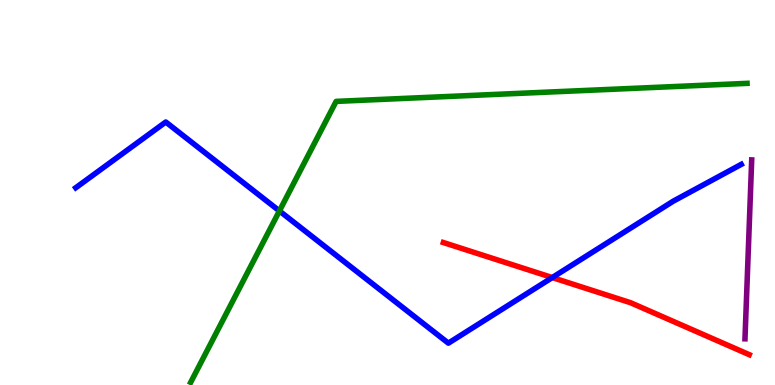[{'lines': ['blue', 'red'], 'intersections': [{'x': 7.13, 'y': 2.79}]}, {'lines': ['green', 'red'], 'intersections': []}, {'lines': ['purple', 'red'], 'intersections': []}, {'lines': ['blue', 'green'], 'intersections': [{'x': 3.61, 'y': 4.52}]}, {'lines': ['blue', 'purple'], 'intersections': []}, {'lines': ['green', 'purple'], 'intersections': []}]